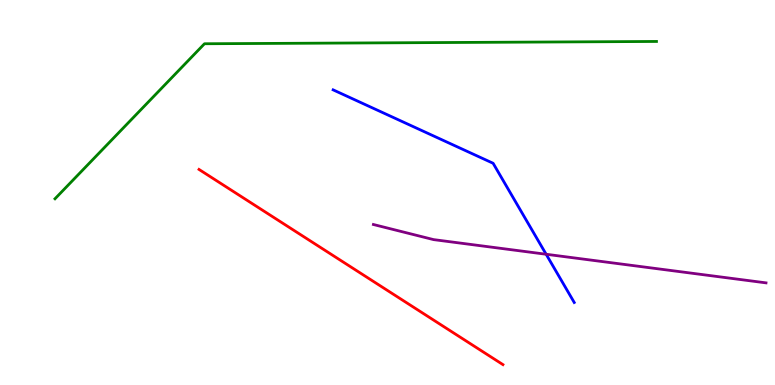[{'lines': ['blue', 'red'], 'intersections': []}, {'lines': ['green', 'red'], 'intersections': []}, {'lines': ['purple', 'red'], 'intersections': []}, {'lines': ['blue', 'green'], 'intersections': []}, {'lines': ['blue', 'purple'], 'intersections': [{'x': 7.05, 'y': 3.4}]}, {'lines': ['green', 'purple'], 'intersections': []}]